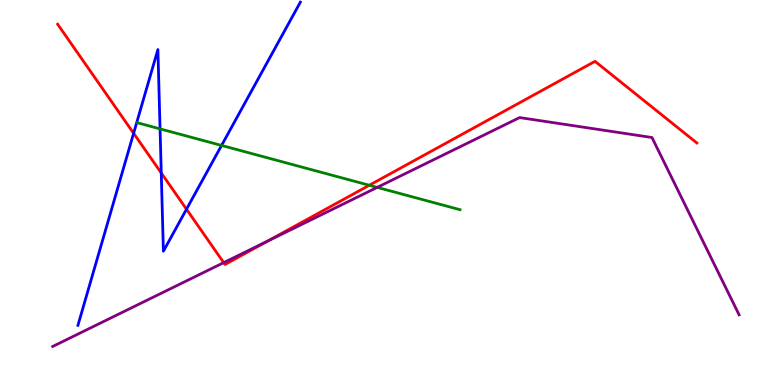[{'lines': ['blue', 'red'], 'intersections': [{'x': 1.72, 'y': 6.54}, {'x': 2.08, 'y': 5.51}, {'x': 2.41, 'y': 4.57}]}, {'lines': ['green', 'red'], 'intersections': [{'x': 4.77, 'y': 5.19}]}, {'lines': ['purple', 'red'], 'intersections': [{'x': 2.89, 'y': 3.18}, {'x': 3.45, 'y': 3.73}]}, {'lines': ['blue', 'green'], 'intersections': [{'x': 2.07, 'y': 6.65}, {'x': 2.86, 'y': 6.22}]}, {'lines': ['blue', 'purple'], 'intersections': []}, {'lines': ['green', 'purple'], 'intersections': [{'x': 4.87, 'y': 5.13}]}]